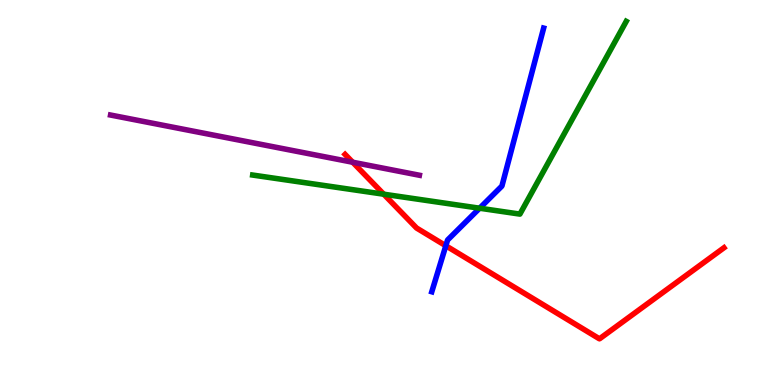[{'lines': ['blue', 'red'], 'intersections': [{'x': 5.75, 'y': 3.62}]}, {'lines': ['green', 'red'], 'intersections': [{'x': 4.95, 'y': 4.96}]}, {'lines': ['purple', 'red'], 'intersections': [{'x': 4.55, 'y': 5.79}]}, {'lines': ['blue', 'green'], 'intersections': [{'x': 6.19, 'y': 4.59}]}, {'lines': ['blue', 'purple'], 'intersections': []}, {'lines': ['green', 'purple'], 'intersections': []}]